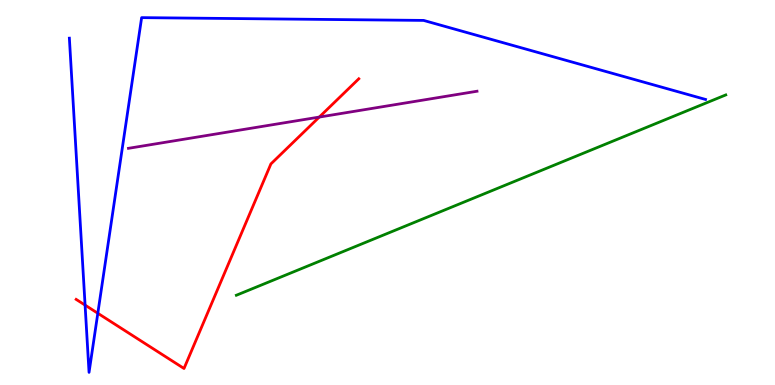[{'lines': ['blue', 'red'], 'intersections': [{'x': 1.1, 'y': 2.08}, {'x': 1.26, 'y': 1.86}]}, {'lines': ['green', 'red'], 'intersections': []}, {'lines': ['purple', 'red'], 'intersections': [{'x': 4.12, 'y': 6.96}]}, {'lines': ['blue', 'green'], 'intersections': []}, {'lines': ['blue', 'purple'], 'intersections': []}, {'lines': ['green', 'purple'], 'intersections': []}]